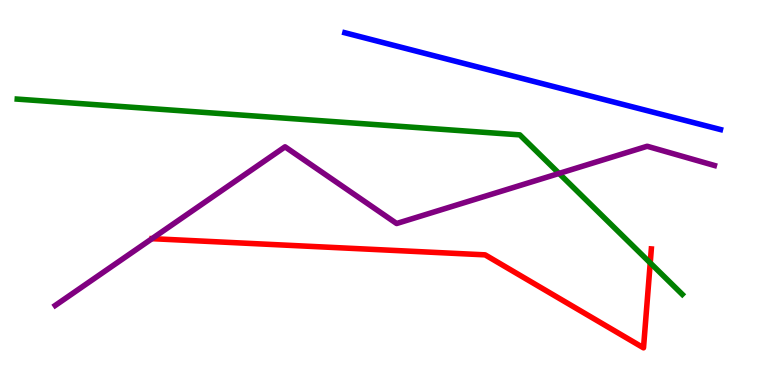[{'lines': ['blue', 'red'], 'intersections': []}, {'lines': ['green', 'red'], 'intersections': [{'x': 8.39, 'y': 3.17}]}, {'lines': ['purple', 'red'], 'intersections': []}, {'lines': ['blue', 'green'], 'intersections': []}, {'lines': ['blue', 'purple'], 'intersections': []}, {'lines': ['green', 'purple'], 'intersections': [{'x': 7.21, 'y': 5.5}]}]